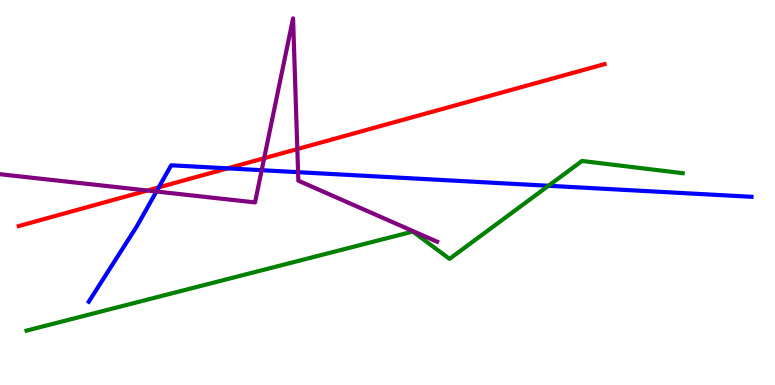[{'lines': ['blue', 'red'], 'intersections': [{'x': 2.05, 'y': 5.13}, {'x': 2.94, 'y': 5.63}]}, {'lines': ['green', 'red'], 'intersections': []}, {'lines': ['purple', 'red'], 'intersections': [{'x': 1.9, 'y': 5.05}, {'x': 3.41, 'y': 5.89}, {'x': 3.84, 'y': 6.13}]}, {'lines': ['blue', 'green'], 'intersections': [{'x': 7.08, 'y': 5.17}]}, {'lines': ['blue', 'purple'], 'intersections': [{'x': 2.02, 'y': 5.03}, {'x': 3.38, 'y': 5.58}, {'x': 3.85, 'y': 5.53}]}, {'lines': ['green', 'purple'], 'intersections': []}]